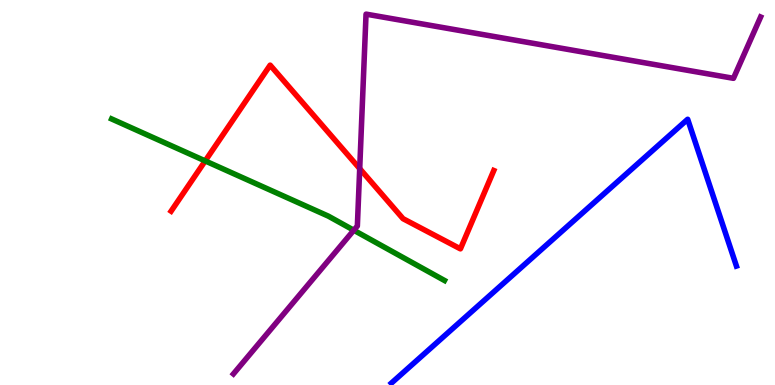[{'lines': ['blue', 'red'], 'intersections': []}, {'lines': ['green', 'red'], 'intersections': [{'x': 2.65, 'y': 5.82}]}, {'lines': ['purple', 'red'], 'intersections': [{'x': 4.64, 'y': 5.62}]}, {'lines': ['blue', 'green'], 'intersections': []}, {'lines': ['blue', 'purple'], 'intersections': []}, {'lines': ['green', 'purple'], 'intersections': [{'x': 4.57, 'y': 4.02}]}]